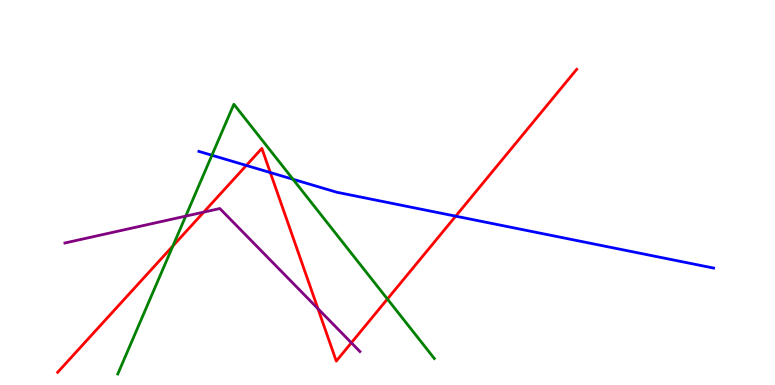[{'lines': ['blue', 'red'], 'intersections': [{'x': 3.18, 'y': 5.7}, {'x': 3.49, 'y': 5.52}, {'x': 5.88, 'y': 4.39}]}, {'lines': ['green', 'red'], 'intersections': [{'x': 2.23, 'y': 3.61}, {'x': 5.0, 'y': 2.23}]}, {'lines': ['purple', 'red'], 'intersections': [{'x': 2.63, 'y': 4.49}, {'x': 4.1, 'y': 1.98}, {'x': 4.53, 'y': 1.1}]}, {'lines': ['blue', 'green'], 'intersections': [{'x': 2.73, 'y': 5.97}, {'x': 3.78, 'y': 5.34}]}, {'lines': ['blue', 'purple'], 'intersections': []}, {'lines': ['green', 'purple'], 'intersections': [{'x': 2.4, 'y': 4.39}]}]